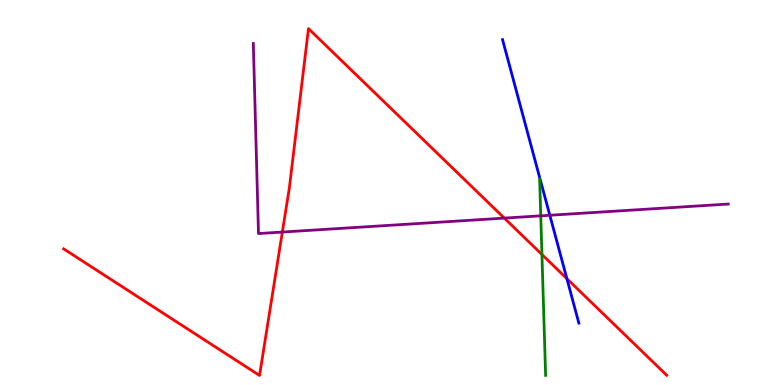[{'lines': ['blue', 'red'], 'intersections': [{'x': 7.31, 'y': 2.76}]}, {'lines': ['green', 'red'], 'intersections': [{'x': 6.99, 'y': 3.39}]}, {'lines': ['purple', 'red'], 'intersections': [{'x': 3.64, 'y': 3.97}, {'x': 6.51, 'y': 4.33}]}, {'lines': ['blue', 'green'], 'intersections': []}, {'lines': ['blue', 'purple'], 'intersections': [{'x': 7.09, 'y': 4.41}]}, {'lines': ['green', 'purple'], 'intersections': [{'x': 6.98, 'y': 4.39}]}]